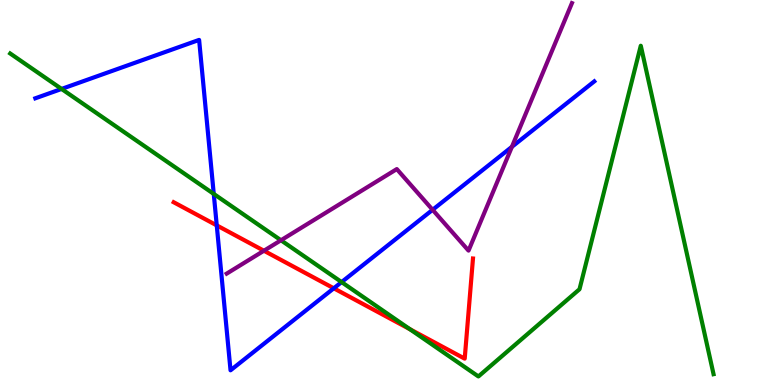[{'lines': ['blue', 'red'], 'intersections': [{'x': 2.8, 'y': 4.15}, {'x': 4.31, 'y': 2.51}]}, {'lines': ['green', 'red'], 'intersections': [{'x': 5.29, 'y': 1.45}]}, {'lines': ['purple', 'red'], 'intersections': [{'x': 3.41, 'y': 3.49}]}, {'lines': ['blue', 'green'], 'intersections': [{'x': 0.795, 'y': 7.69}, {'x': 2.76, 'y': 4.96}, {'x': 4.41, 'y': 2.67}]}, {'lines': ['blue', 'purple'], 'intersections': [{'x': 5.58, 'y': 4.55}, {'x': 6.61, 'y': 6.19}]}, {'lines': ['green', 'purple'], 'intersections': [{'x': 3.63, 'y': 3.76}]}]